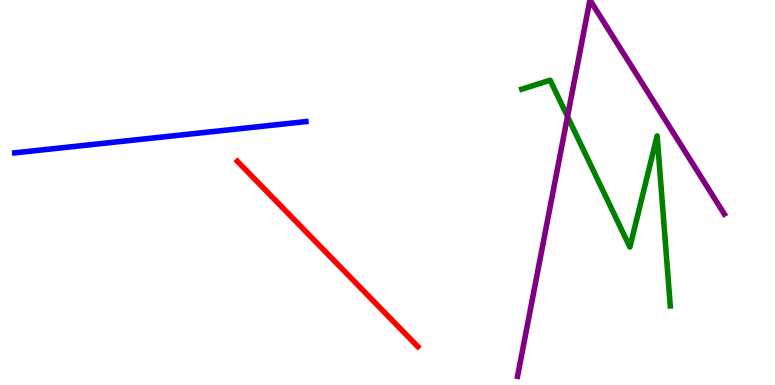[{'lines': ['blue', 'red'], 'intersections': []}, {'lines': ['green', 'red'], 'intersections': []}, {'lines': ['purple', 'red'], 'intersections': []}, {'lines': ['blue', 'green'], 'intersections': []}, {'lines': ['blue', 'purple'], 'intersections': []}, {'lines': ['green', 'purple'], 'intersections': [{'x': 7.32, 'y': 6.97}]}]